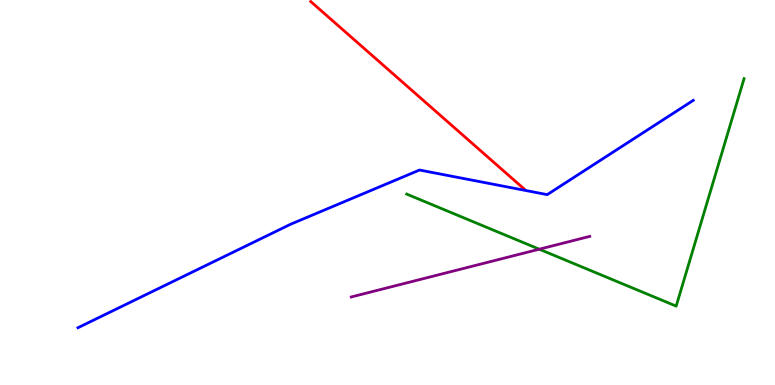[{'lines': ['blue', 'red'], 'intersections': []}, {'lines': ['green', 'red'], 'intersections': []}, {'lines': ['purple', 'red'], 'intersections': []}, {'lines': ['blue', 'green'], 'intersections': []}, {'lines': ['blue', 'purple'], 'intersections': []}, {'lines': ['green', 'purple'], 'intersections': [{'x': 6.96, 'y': 3.53}]}]